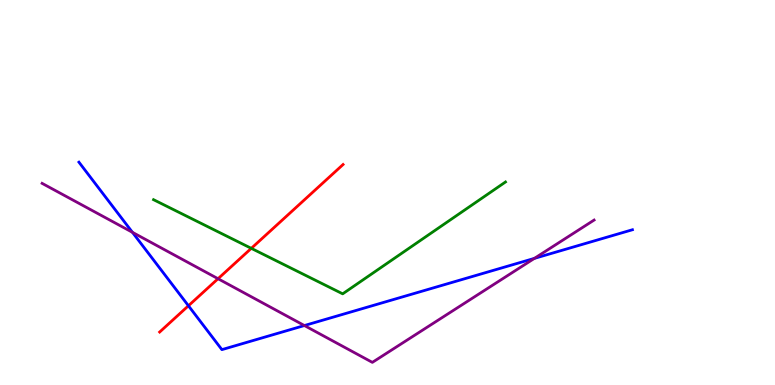[{'lines': ['blue', 'red'], 'intersections': [{'x': 2.43, 'y': 2.06}]}, {'lines': ['green', 'red'], 'intersections': [{'x': 3.24, 'y': 3.55}]}, {'lines': ['purple', 'red'], 'intersections': [{'x': 2.81, 'y': 2.76}]}, {'lines': ['blue', 'green'], 'intersections': []}, {'lines': ['blue', 'purple'], 'intersections': [{'x': 1.71, 'y': 3.97}, {'x': 3.93, 'y': 1.54}, {'x': 6.9, 'y': 3.29}]}, {'lines': ['green', 'purple'], 'intersections': []}]